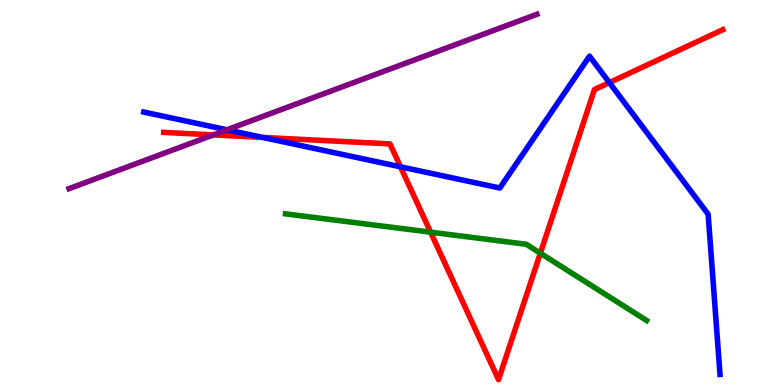[{'lines': ['blue', 'red'], 'intersections': [{'x': 3.39, 'y': 6.43}, {'x': 5.17, 'y': 5.67}, {'x': 7.86, 'y': 7.85}]}, {'lines': ['green', 'red'], 'intersections': [{'x': 5.56, 'y': 3.97}, {'x': 6.97, 'y': 3.42}]}, {'lines': ['purple', 'red'], 'intersections': [{'x': 2.75, 'y': 6.5}]}, {'lines': ['blue', 'green'], 'intersections': []}, {'lines': ['blue', 'purple'], 'intersections': [{'x': 2.93, 'y': 6.63}]}, {'lines': ['green', 'purple'], 'intersections': []}]